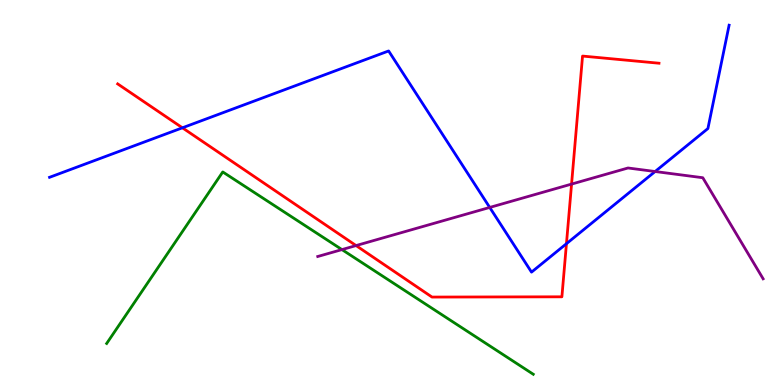[{'lines': ['blue', 'red'], 'intersections': [{'x': 2.35, 'y': 6.68}, {'x': 7.31, 'y': 3.67}]}, {'lines': ['green', 'red'], 'intersections': []}, {'lines': ['purple', 'red'], 'intersections': [{'x': 4.59, 'y': 3.62}, {'x': 7.38, 'y': 5.22}]}, {'lines': ['blue', 'green'], 'intersections': []}, {'lines': ['blue', 'purple'], 'intersections': [{'x': 6.32, 'y': 4.61}, {'x': 8.45, 'y': 5.55}]}, {'lines': ['green', 'purple'], 'intersections': [{'x': 4.41, 'y': 3.52}]}]